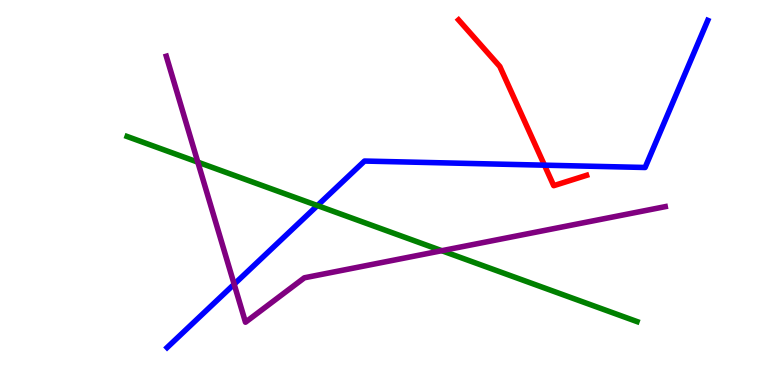[{'lines': ['blue', 'red'], 'intersections': [{'x': 7.03, 'y': 5.71}]}, {'lines': ['green', 'red'], 'intersections': []}, {'lines': ['purple', 'red'], 'intersections': []}, {'lines': ['blue', 'green'], 'intersections': [{'x': 4.1, 'y': 4.66}]}, {'lines': ['blue', 'purple'], 'intersections': [{'x': 3.02, 'y': 2.62}]}, {'lines': ['green', 'purple'], 'intersections': [{'x': 2.55, 'y': 5.79}, {'x': 5.7, 'y': 3.49}]}]